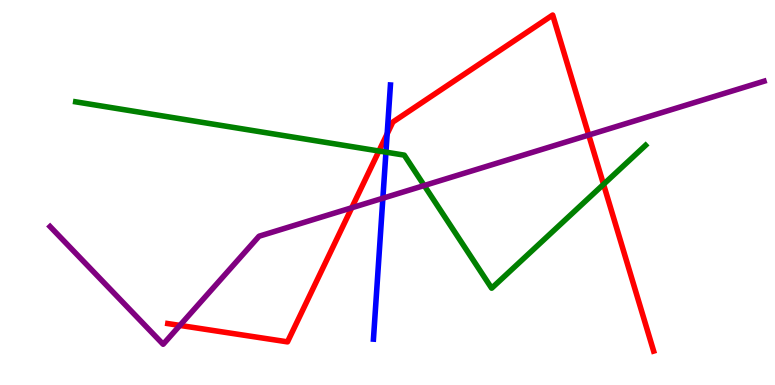[{'lines': ['blue', 'red'], 'intersections': [{'x': 5.0, 'y': 6.52}]}, {'lines': ['green', 'red'], 'intersections': [{'x': 4.89, 'y': 6.08}, {'x': 7.79, 'y': 5.21}]}, {'lines': ['purple', 'red'], 'intersections': [{'x': 2.32, 'y': 1.55}, {'x': 4.54, 'y': 4.6}, {'x': 7.6, 'y': 6.49}]}, {'lines': ['blue', 'green'], 'intersections': [{'x': 4.98, 'y': 6.05}]}, {'lines': ['blue', 'purple'], 'intersections': [{'x': 4.94, 'y': 4.85}]}, {'lines': ['green', 'purple'], 'intersections': [{'x': 5.47, 'y': 5.18}]}]